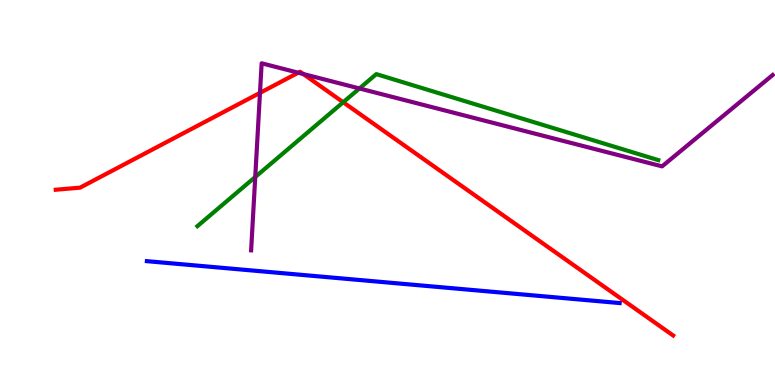[{'lines': ['blue', 'red'], 'intersections': []}, {'lines': ['green', 'red'], 'intersections': [{'x': 4.43, 'y': 7.34}]}, {'lines': ['purple', 'red'], 'intersections': [{'x': 3.35, 'y': 7.59}, {'x': 3.85, 'y': 8.11}, {'x': 3.91, 'y': 8.08}]}, {'lines': ['blue', 'green'], 'intersections': []}, {'lines': ['blue', 'purple'], 'intersections': []}, {'lines': ['green', 'purple'], 'intersections': [{'x': 3.29, 'y': 5.4}, {'x': 4.64, 'y': 7.7}]}]